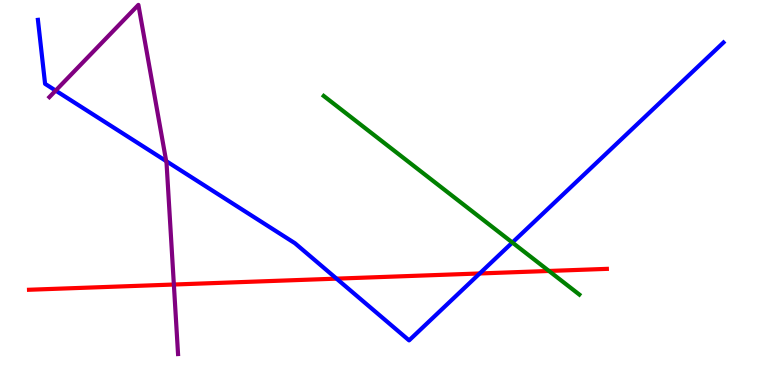[{'lines': ['blue', 'red'], 'intersections': [{'x': 4.34, 'y': 2.76}, {'x': 6.19, 'y': 2.9}]}, {'lines': ['green', 'red'], 'intersections': [{'x': 7.08, 'y': 2.96}]}, {'lines': ['purple', 'red'], 'intersections': [{'x': 2.24, 'y': 2.61}]}, {'lines': ['blue', 'green'], 'intersections': [{'x': 6.61, 'y': 3.7}]}, {'lines': ['blue', 'purple'], 'intersections': [{'x': 0.718, 'y': 7.65}, {'x': 2.14, 'y': 5.82}]}, {'lines': ['green', 'purple'], 'intersections': []}]